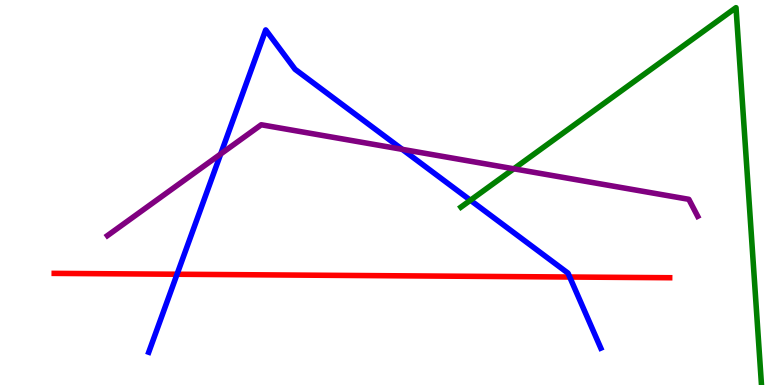[{'lines': ['blue', 'red'], 'intersections': [{'x': 2.28, 'y': 2.88}, {'x': 7.35, 'y': 2.8}]}, {'lines': ['green', 'red'], 'intersections': []}, {'lines': ['purple', 'red'], 'intersections': []}, {'lines': ['blue', 'green'], 'intersections': [{'x': 6.07, 'y': 4.8}]}, {'lines': ['blue', 'purple'], 'intersections': [{'x': 2.85, 'y': 6.0}, {'x': 5.19, 'y': 6.12}]}, {'lines': ['green', 'purple'], 'intersections': [{'x': 6.63, 'y': 5.62}]}]